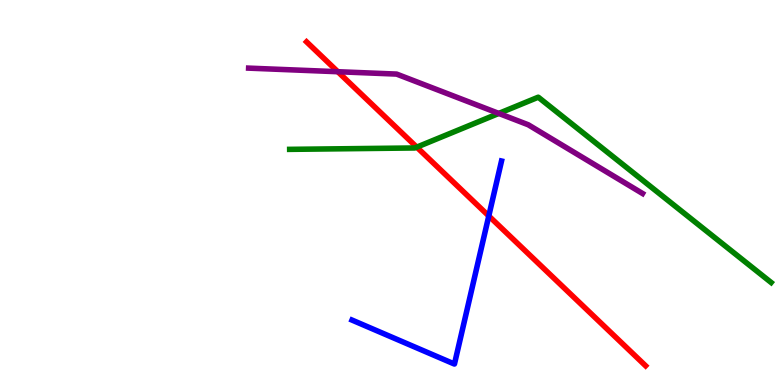[{'lines': ['blue', 'red'], 'intersections': [{'x': 6.31, 'y': 4.39}]}, {'lines': ['green', 'red'], 'intersections': [{'x': 5.38, 'y': 6.18}]}, {'lines': ['purple', 'red'], 'intersections': [{'x': 4.36, 'y': 8.14}]}, {'lines': ['blue', 'green'], 'intersections': []}, {'lines': ['blue', 'purple'], 'intersections': []}, {'lines': ['green', 'purple'], 'intersections': [{'x': 6.44, 'y': 7.05}]}]